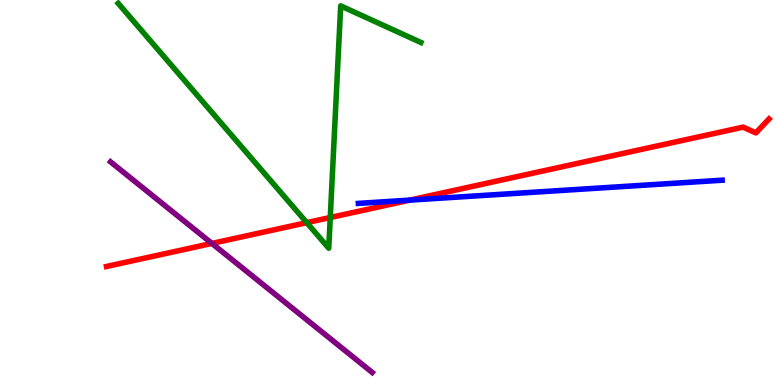[{'lines': ['blue', 'red'], 'intersections': [{'x': 5.29, 'y': 4.8}]}, {'lines': ['green', 'red'], 'intersections': [{'x': 3.96, 'y': 4.22}, {'x': 4.26, 'y': 4.35}]}, {'lines': ['purple', 'red'], 'intersections': [{'x': 2.73, 'y': 3.68}]}, {'lines': ['blue', 'green'], 'intersections': []}, {'lines': ['blue', 'purple'], 'intersections': []}, {'lines': ['green', 'purple'], 'intersections': []}]